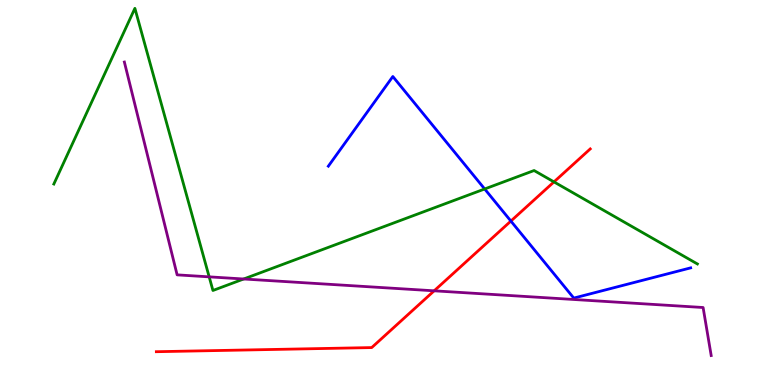[{'lines': ['blue', 'red'], 'intersections': [{'x': 6.59, 'y': 4.26}]}, {'lines': ['green', 'red'], 'intersections': [{'x': 7.15, 'y': 5.28}]}, {'lines': ['purple', 'red'], 'intersections': [{'x': 5.6, 'y': 2.45}]}, {'lines': ['blue', 'green'], 'intersections': [{'x': 6.25, 'y': 5.09}]}, {'lines': ['blue', 'purple'], 'intersections': []}, {'lines': ['green', 'purple'], 'intersections': [{'x': 2.7, 'y': 2.81}, {'x': 3.14, 'y': 2.75}]}]